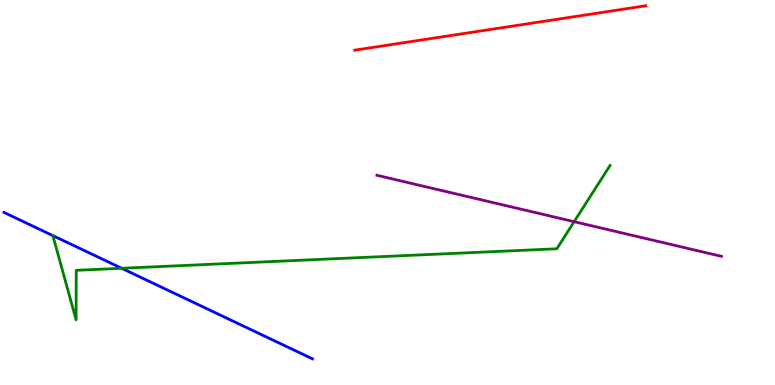[{'lines': ['blue', 'red'], 'intersections': []}, {'lines': ['green', 'red'], 'intersections': []}, {'lines': ['purple', 'red'], 'intersections': []}, {'lines': ['blue', 'green'], 'intersections': [{'x': 0.682, 'y': 3.88}, {'x': 1.57, 'y': 3.03}]}, {'lines': ['blue', 'purple'], 'intersections': []}, {'lines': ['green', 'purple'], 'intersections': [{'x': 7.41, 'y': 4.24}]}]